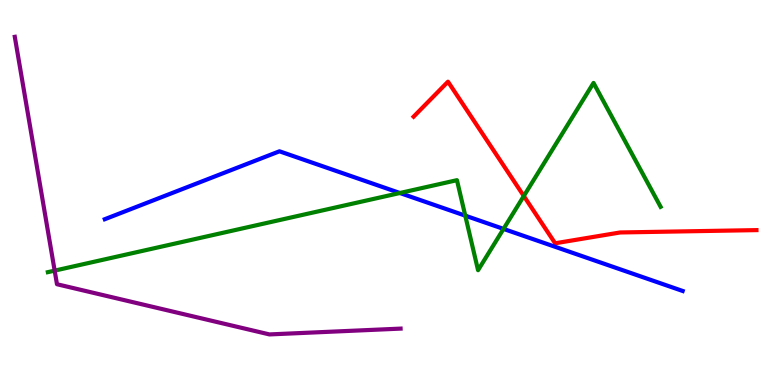[{'lines': ['blue', 'red'], 'intersections': []}, {'lines': ['green', 'red'], 'intersections': [{'x': 6.76, 'y': 4.91}]}, {'lines': ['purple', 'red'], 'intersections': []}, {'lines': ['blue', 'green'], 'intersections': [{'x': 5.16, 'y': 4.99}, {'x': 6.0, 'y': 4.4}, {'x': 6.5, 'y': 4.05}]}, {'lines': ['blue', 'purple'], 'intersections': []}, {'lines': ['green', 'purple'], 'intersections': [{'x': 0.705, 'y': 2.97}]}]